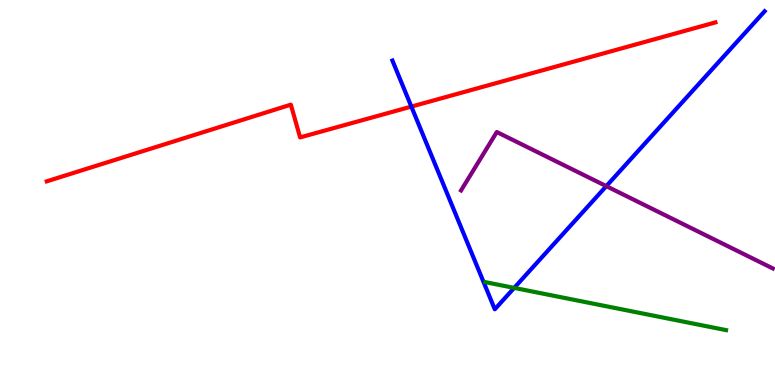[{'lines': ['blue', 'red'], 'intersections': [{'x': 5.31, 'y': 7.23}]}, {'lines': ['green', 'red'], 'intersections': []}, {'lines': ['purple', 'red'], 'intersections': []}, {'lines': ['blue', 'green'], 'intersections': [{'x': 6.63, 'y': 2.52}]}, {'lines': ['blue', 'purple'], 'intersections': [{'x': 7.82, 'y': 5.17}]}, {'lines': ['green', 'purple'], 'intersections': []}]